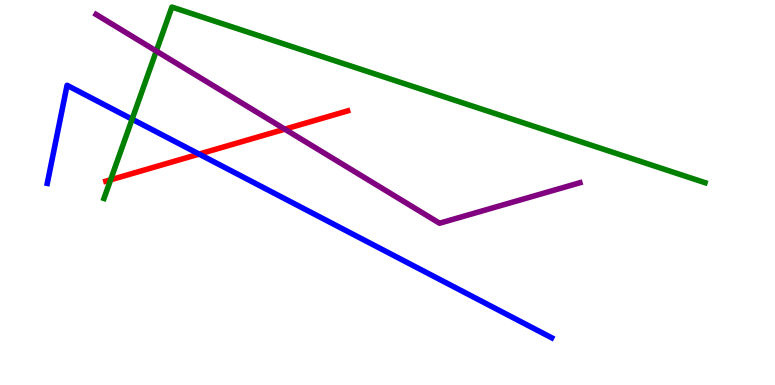[{'lines': ['blue', 'red'], 'intersections': [{'x': 2.57, 'y': 6.0}]}, {'lines': ['green', 'red'], 'intersections': [{'x': 1.43, 'y': 5.33}]}, {'lines': ['purple', 'red'], 'intersections': [{'x': 3.68, 'y': 6.64}]}, {'lines': ['blue', 'green'], 'intersections': [{'x': 1.7, 'y': 6.9}]}, {'lines': ['blue', 'purple'], 'intersections': []}, {'lines': ['green', 'purple'], 'intersections': [{'x': 2.02, 'y': 8.67}]}]